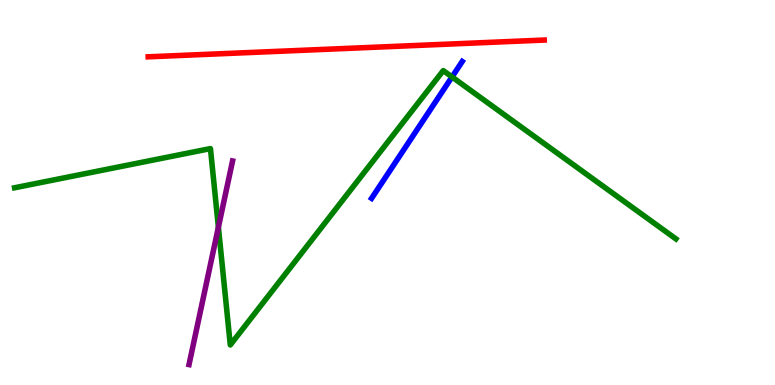[{'lines': ['blue', 'red'], 'intersections': []}, {'lines': ['green', 'red'], 'intersections': []}, {'lines': ['purple', 'red'], 'intersections': []}, {'lines': ['blue', 'green'], 'intersections': [{'x': 5.83, 'y': 8.0}]}, {'lines': ['blue', 'purple'], 'intersections': []}, {'lines': ['green', 'purple'], 'intersections': [{'x': 2.82, 'y': 4.1}]}]